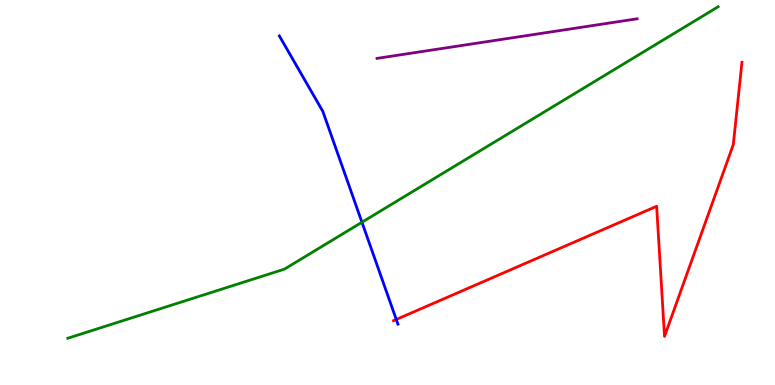[{'lines': ['blue', 'red'], 'intersections': [{'x': 5.11, 'y': 1.7}]}, {'lines': ['green', 'red'], 'intersections': []}, {'lines': ['purple', 'red'], 'intersections': []}, {'lines': ['blue', 'green'], 'intersections': [{'x': 4.67, 'y': 4.23}]}, {'lines': ['blue', 'purple'], 'intersections': []}, {'lines': ['green', 'purple'], 'intersections': []}]